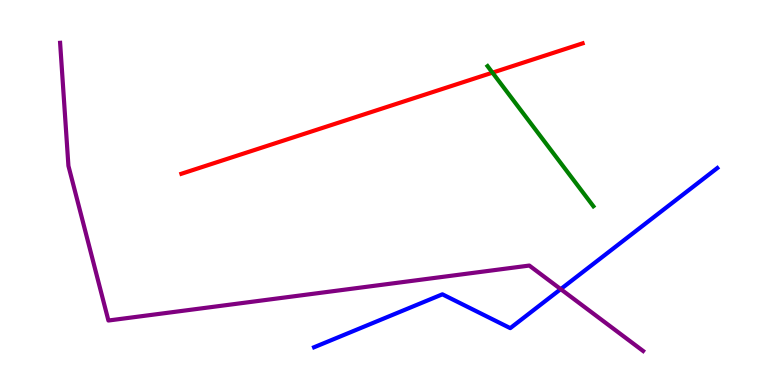[{'lines': ['blue', 'red'], 'intersections': []}, {'lines': ['green', 'red'], 'intersections': [{'x': 6.35, 'y': 8.11}]}, {'lines': ['purple', 'red'], 'intersections': []}, {'lines': ['blue', 'green'], 'intersections': []}, {'lines': ['blue', 'purple'], 'intersections': [{'x': 7.23, 'y': 2.49}]}, {'lines': ['green', 'purple'], 'intersections': []}]